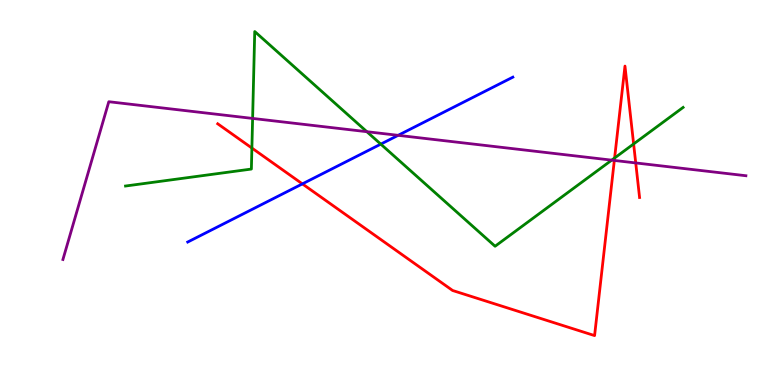[{'lines': ['blue', 'red'], 'intersections': [{'x': 3.9, 'y': 5.22}]}, {'lines': ['green', 'red'], 'intersections': [{'x': 3.25, 'y': 6.15}, {'x': 7.93, 'y': 5.9}, {'x': 8.18, 'y': 6.26}]}, {'lines': ['purple', 'red'], 'intersections': [{'x': 7.93, 'y': 5.83}, {'x': 8.2, 'y': 5.77}]}, {'lines': ['blue', 'green'], 'intersections': [{'x': 4.91, 'y': 6.26}]}, {'lines': ['blue', 'purple'], 'intersections': [{'x': 5.14, 'y': 6.48}]}, {'lines': ['green', 'purple'], 'intersections': [{'x': 3.26, 'y': 6.92}, {'x': 4.73, 'y': 6.58}, {'x': 7.89, 'y': 5.84}]}]